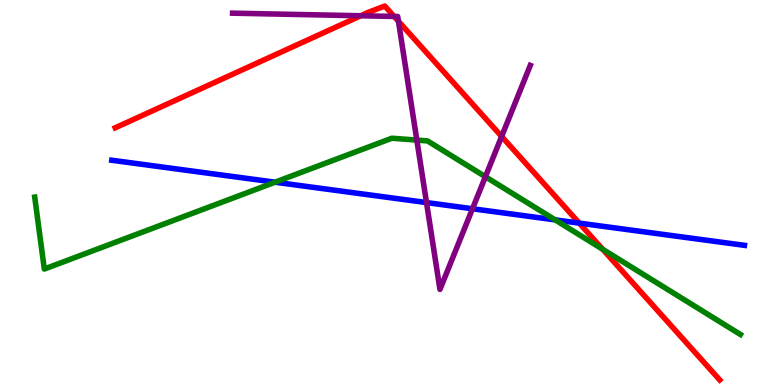[{'lines': ['blue', 'red'], 'intersections': [{'x': 7.47, 'y': 4.2}]}, {'lines': ['green', 'red'], 'intersections': [{'x': 7.78, 'y': 3.53}]}, {'lines': ['purple', 'red'], 'intersections': [{'x': 4.65, 'y': 9.59}, {'x': 5.09, 'y': 9.57}, {'x': 5.14, 'y': 9.45}, {'x': 6.47, 'y': 6.46}]}, {'lines': ['blue', 'green'], 'intersections': [{'x': 3.55, 'y': 5.27}, {'x': 7.16, 'y': 4.29}]}, {'lines': ['blue', 'purple'], 'intersections': [{'x': 5.5, 'y': 4.74}, {'x': 6.1, 'y': 4.58}]}, {'lines': ['green', 'purple'], 'intersections': [{'x': 5.38, 'y': 6.36}, {'x': 6.26, 'y': 5.41}]}]